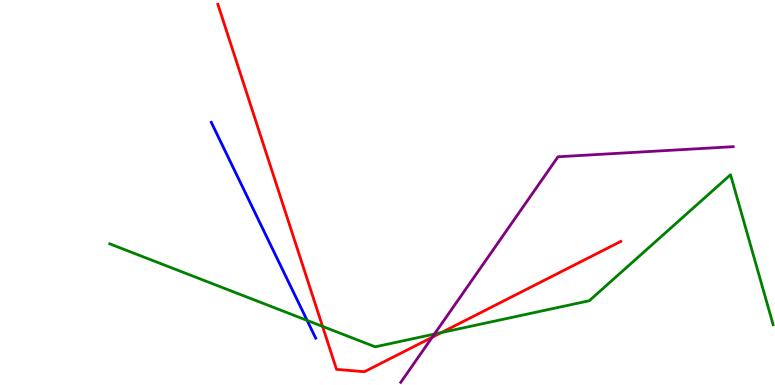[{'lines': ['blue', 'red'], 'intersections': []}, {'lines': ['green', 'red'], 'intersections': [{'x': 4.16, 'y': 1.52}, {'x': 5.7, 'y': 1.36}]}, {'lines': ['purple', 'red'], 'intersections': [{'x': 5.58, 'y': 1.24}]}, {'lines': ['blue', 'green'], 'intersections': [{'x': 3.96, 'y': 1.68}]}, {'lines': ['blue', 'purple'], 'intersections': []}, {'lines': ['green', 'purple'], 'intersections': [{'x': 5.61, 'y': 1.32}]}]